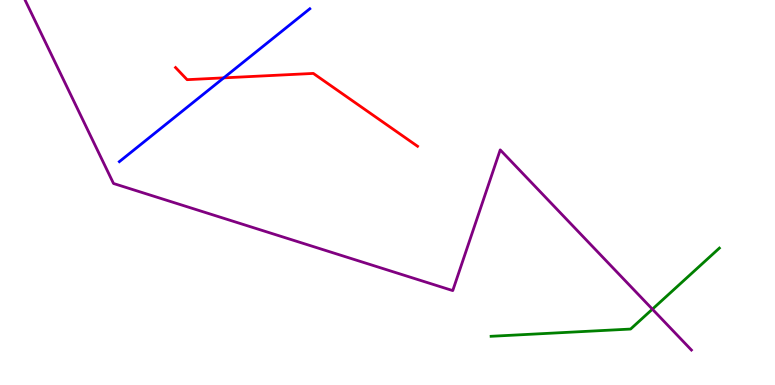[{'lines': ['blue', 'red'], 'intersections': [{'x': 2.89, 'y': 7.98}]}, {'lines': ['green', 'red'], 'intersections': []}, {'lines': ['purple', 'red'], 'intersections': []}, {'lines': ['blue', 'green'], 'intersections': []}, {'lines': ['blue', 'purple'], 'intersections': []}, {'lines': ['green', 'purple'], 'intersections': [{'x': 8.42, 'y': 1.97}]}]